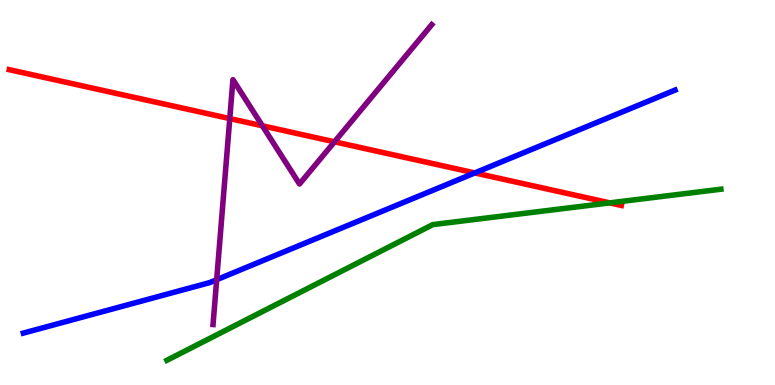[{'lines': ['blue', 'red'], 'intersections': [{'x': 6.13, 'y': 5.51}]}, {'lines': ['green', 'red'], 'intersections': [{'x': 7.87, 'y': 4.73}]}, {'lines': ['purple', 'red'], 'intersections': [{'x': 2.96, 'y': 6.92}, {'x': 3.39, 'y': 6.73}, {'x': 4.32, 'y': 6.32}]}, {'lines': ['blue', 'green'], 'intersections': []}, {'lines': ['blue', 'purple'], 'intersections': [{'x': 2.8, 'y': 2.74}]}, {'lines': ['green', 'purple'], 'intersections': []}]